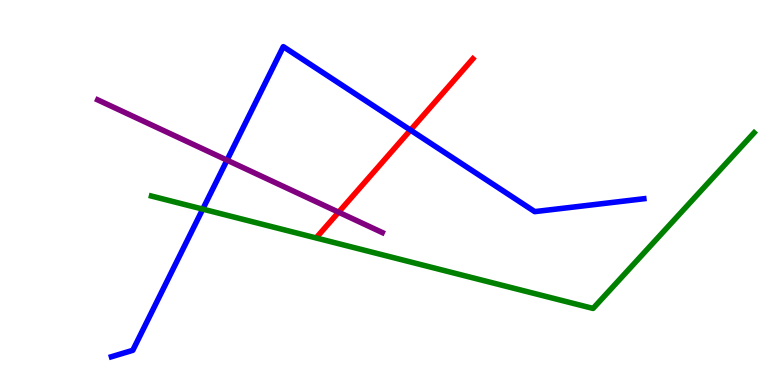[{'lines': ['blue', 'red'], 'intersections': [{'x': 5.3, 'y': 6.62}]}, {'lines': ['green', 'red'], 'intersections': []}, {'lines': ['purple', 'red'], 'intersections': [{'x': 4.37, 'y': 4.49}]}, {'lines': ['blue', 'green'], 'intersections': [{'x': 2.62, 'y': 4.57}]}, {'lines': ['blue', 'purple'], 'intersections': [{'x': 2.93, 'y': 5.84}]}, {'lines': ['green', 'purple'], 'intersections': []}]